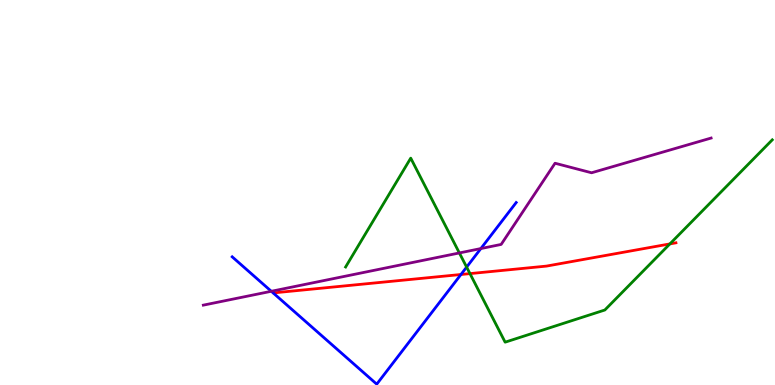[{'lines': ['blue', 'red'], 'intersections': [{'x': 5.95, 'y': 2.87}]}, {'lines': ['green', 'red'], 'intersections': [{'x': 6.06, 'y': 2.89}, {'x': 8.64, 'y': 3.66}]}, {'lines': ['purple', 'red'], 'intersections': []}, {'lines': ['blue', 'green'], 'intersections': [{'x': 6.02, 'y': 3.06}]}, {'lines': ['blue', 'purple'], 'intersections': [{'x': 3.5, 'y': 2.43}, {'x': 6.2, 'y': 3.54}]}, {'lines': ['green', 'purple'], 'intersections': [{'x': 5.93, 'y': 3.43}]}]